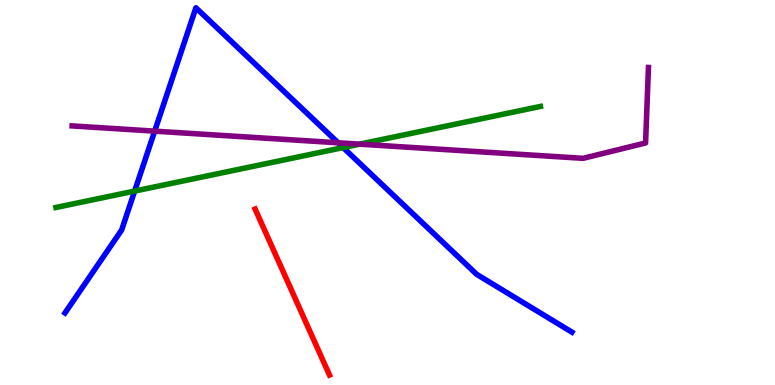[{'lines': ['blue', 'red'], 'intersections': []}, {'lines': ['green', 'red'], 'intersections': []}, {'lines': ['purple', 'red'], 'intersections': []}, {'lines': ['blue', 'green'], 'intersections': [{'x': 1.74, 'y': 5.04}, {'x': 4.43, 'y': 6.17}]}, {'lines': ['blue', 'purple'], 'intersections': [{'x': 2.0, 'y': 6.59}, {'x': 4.36, 'y': 6.29}]}, {'lines': ['green', 'purple'], 'intersections': [{'x': 4.64, 'y': 6.26}]}]